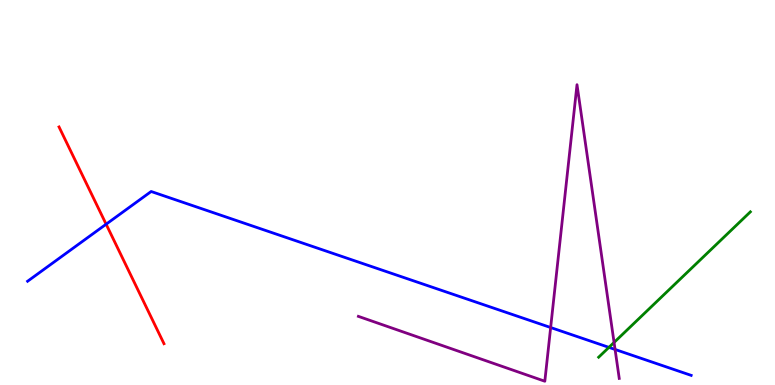[{'lines': ['blue', 'red'], 'intersections': [{'x': 1.37, 'y': 4.18}]}, {'lines': ['green', 'red'], 'intersections': []}, {'lines': ['purple', 'red'], 'intersections': []}, {'lines': ['blue', 'green'], 'intersections': [{'x': 7.86, 'y': 0.977}]}, {'lines': ['blue', 'purple'], 'intersections': [{'x': 7.11, 'y': 1.49}, {'x': 7.94, 'y': 0.923}]}, {'lines': ['green', 'purple'], 'intersections': [{'x': 7.92, 'y': 1.11}]}]